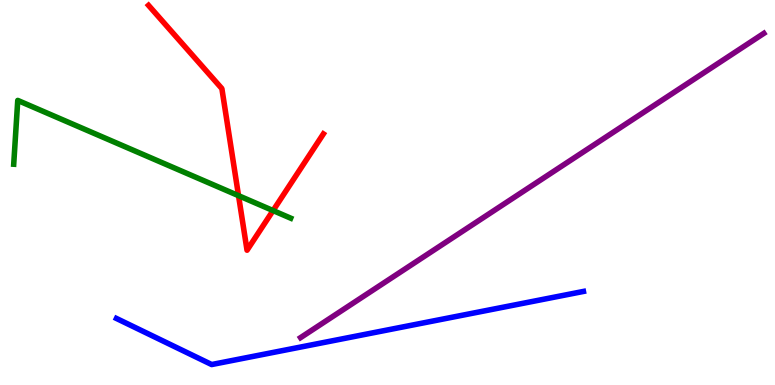[{'lines': ['blue', 'red'], 'intersections': []}, {'lines': ['green', 'red'], 'intersections': [{'x': 3.08, 'y': 4.92}, {'x': 3.52, 'y': 4.53}]}, {'lines': ['purple', 'red'], 'intersections': []}, {'lines': ['blue', 'green'], 'intersections': []}, {'lines': ['blue', 'purple'], 'intersections': []}, {'lines': ['green', 'purple'], 'intersections': []}]